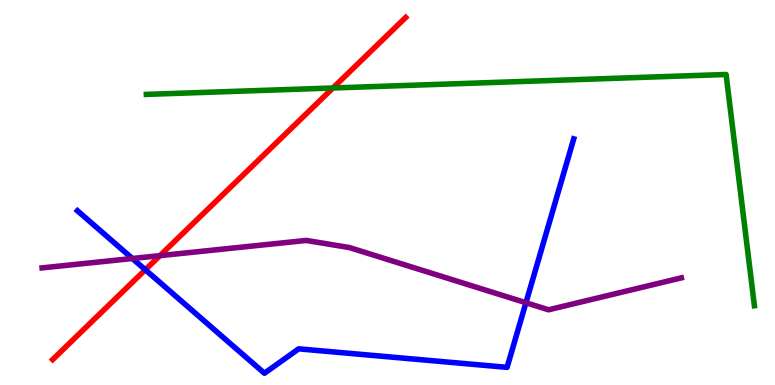[{'lines': ['blue', 'red'], 'intersections': [{'x': 1.88, 'y': 2.99}]}, {'lines': ['green', 'red'], 'intersections': [{'x': 4.3, 'y': 7.71}]}, {'lines': ['purple', 'red'], 'intersections': [{'x': 2.06, 'y': 3.36}]}, {'lines': ['blue', 'green'], 'intersections': []}, {'lines': ['blue', 'purple'], 'intersections': [{'x': 1.71, 'y': 3.29}, {'x': 6.79, 'y': 2.14}]}, {'lines': ['green', 'purple'], 'intersections': []}]